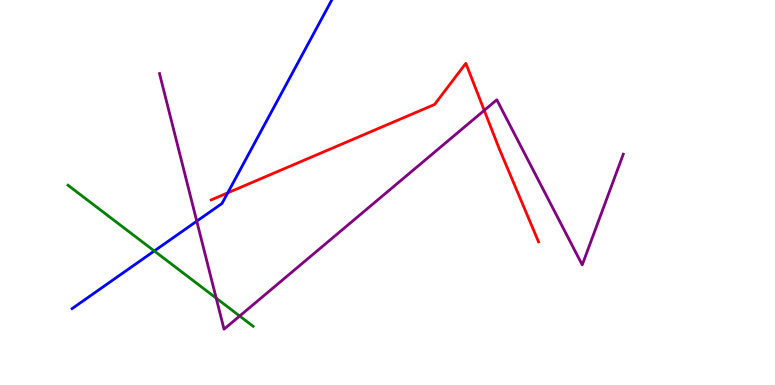[{'lines': ['blue', 'red'], 'intersections': [{'x': 2.94, 'y': 4.99}]}, {'lines': ['green', 'red'], 'intersections': []}, {'lines': ['purple', 'red'], 'intersections': [{'x': 6.25, 'y': 7.13}]}, {'lines': ['blue', 'green'], 'intersections': [{'x': 1.99, 'y': 3.48}]}, {'lines': ['blue', 'purple'], 'intersections': [{'x': 2.54, 'y': 4.26}]}, {'lines': ['green', 'purple'], 'intersections': [{'x': 2.79, 'y': 2.26}, {'x': 3.09, 'y': 1.79}]}]